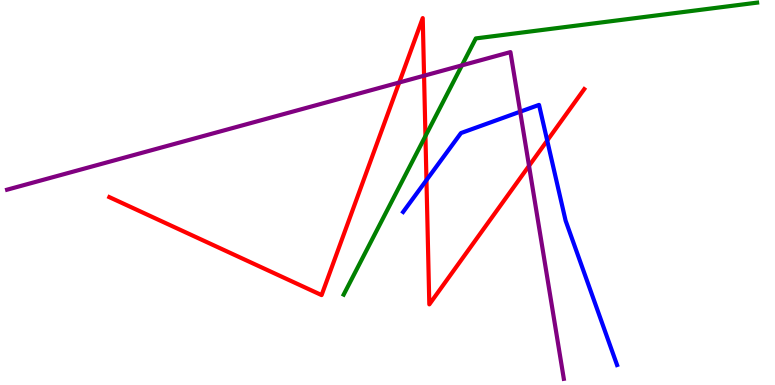[{'lines': ['blue', 'red'], 'intersections': [{'x': 5.5, 'y': 5.32}, {'x': 7.06, 'y': 6.35}]}, {'lines': ['green', 'red'], 'intersections': [{'x': 5.49, 'y': 6.47}]}, {'lines': ['purple', 'red'], 'intersections': [{'x': 5.15, 'y': 7.86}, {'x': 5.47, 'y': 8.03}, {'x': 6.83, 'y': 5.69}]}, {'lines': ['blue', 'green'], 'intersections': []}, {'lines': ['blue', 'purple'], 'intersections': [{'x': 6.71, 'y': 7.1}]}, {'lines': ['green', 'purple'], 'intersections': [{'x': 5.96, 'y': 8.3}]}]